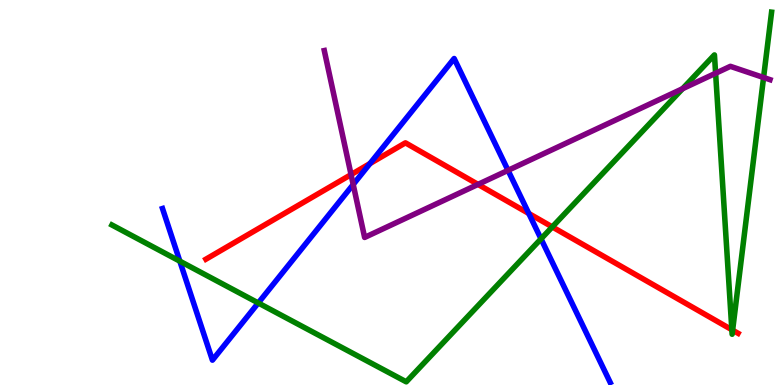[{'lines': ['blue', 'red'], 'intersections': [{'x': 4.77, 'y': 5.75}, {'x': 6.82, 'y': 4.46}]}, {'lines': ['green', 'red'], 'intersections': [{'x': 7.13, 'y': 4.11}, {'x': 9.44, 'y': 1.44}, {'x': 9.45, 'y': 1.42}]}, {'lines': ['purple', 'red'], 'intersections': [{'x': 4.53, 'y': 5.46}, {'x': 6.17, 'y': 5.21}]}, {'lines': ['blue', 'green'], 'intersections': [{'x': 2.32, 'y': 3.22}, {'x': 3.33, 'y': 2.13}, {'x': 6.98, 'y': 3.8}]}, {'lines': ['blue', 'purple'], 'intersections': [{'x': 4.56, 'y': 5.21}, {'x': 6.56, 'y': 5.58}]}, {'lines': ['green', 'purple'], 'intersections': [{'x': 8.81, 'y': 7.7}, {'x': 9.23, 'y': 8.1}, {'x': 9.85, 'y': 7.99}]}]